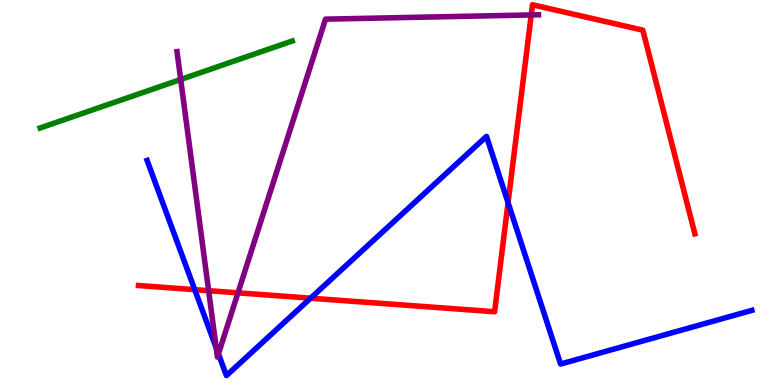[{'lines': ['blue', 'red'], 'intersections': [{'x': 2.51, 'y': 2.48}, {'x': 4.01, 'y': 2.25}, {'x': 6.56, 'y': 4.74}]}, {'lines': ['green', 'red'], 'intersections': []}, {'lines': ['purple', 'red'], 'intersections': [{'x': 2.69, 'y': 2.45}, {'x': 3.07, 'y': 2.39}, {'x': 6.85, 'y': 9.61}]}, {'lines': ['blue', 'green'], 'intersections': []}, {'lines': ['blue', 'purple'], 'intersections': [{'x': 2.79, 'y': 0.967}, {'x': 2.82, 'y': 0.808}]}, {'lines': ['green', 'purple'], 'intersections': [{'x': 2.33, 'y': 7.94}]}]